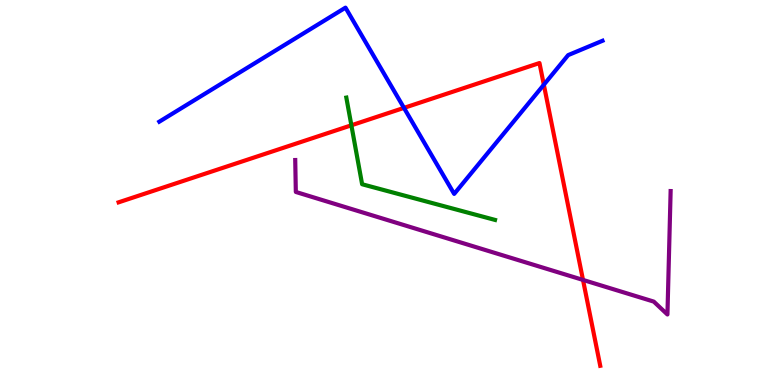[{'lines': ['blue', 'red'], 'intersections': [{'x': 5.21, 'y': 7.2}, {'x': 7.02, 'y': 7.8}]}, {'lines': ['green', 'red'], 'intersections': [{'x': 4.53, 'y': 6.75}]}, {'lines': ['purple', 'red'], 'intersections': [{'x': 7.52, 'y': 2.73}]}, {'lines': ['blue', 'green'], 'intersections': []}, {'lines': ['blue', 'purple'], 'intersections': []}, {'lines': ['green', 'purple'], 'intersections': []}]